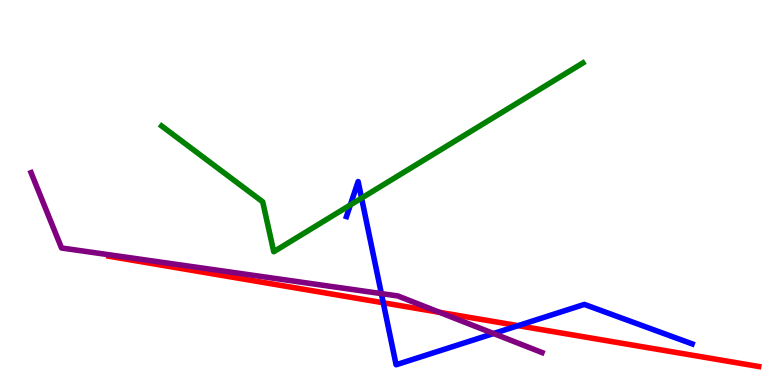[{'lines': ['blue', 'red'], 'intersections': [{'x': 4.95, 'y': 2.14}, {'x': 6.69, 'y': 1.54}]}, {'lines': ['green', 'red'], 'intersections': []}, {'lines': ['purple', 'red'], 'intersections': [{'x': 5.67, 'y': 1.89}]}, {'lines': ['blue', 'green'], 'intersections': [{'x': 4.52, 'y': 4.68}, {'x': 4.67, 'y': 4.85}]}, {'lines': ['blue', 'purple'], 'intersections': [{'x': 4.92, 'y': 2.37}, {'x': 6.37, 'y': 1.34}]}, {'lines': ['green', 'purple'], 'intersections': []}]